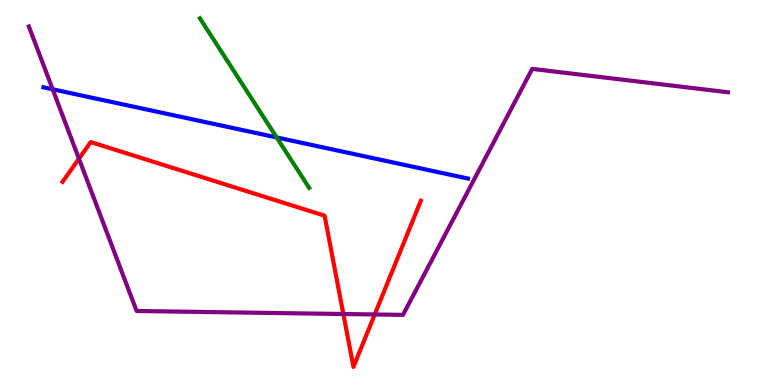[{'lines': ['blue', 'red'], 'intersections': []}, {'lines': ['green', 'red'], 'intersections': []}, {'lines': ['purple', 'red'], 'intersections': [{'x': 1.02, 'y': 5.88}, {'x': 4.43, 'y': 1.84}, {'x': 4.84, 'y': 1.83}]}, {'lines': ['blue', 'green'], 'intersections': [{'x': 3.57, 'y': 6.43}]}, {'lines': ['blue', 'purple'], 'intersections': [{'x': 0.679, 'y': 7.68}]}, {'lines': ['green', 'purple'], 'intersections': []}]